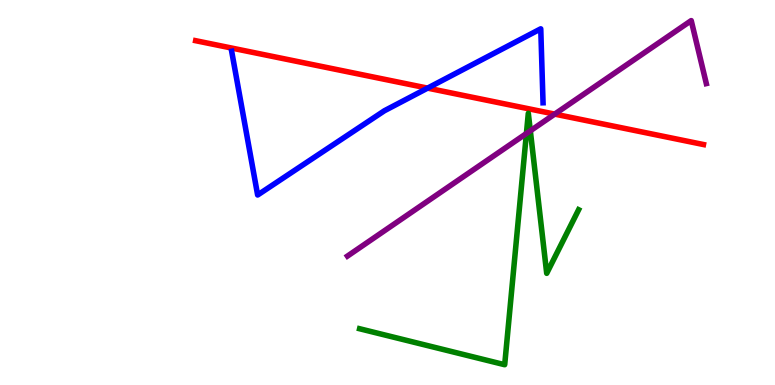[{'lines': ['blue', 'red'], 'intersections': [{'x': 5.52, 'y': 7.71}]}, {'lines': ['green', 'red'], 'intersections': []}, {'lines': ['purple', 'red'], 'intersections': [{'x': 7.16, 'y': 7.04}]}, {'lines': ['blue', 'green'], 'intersections': []}, {'lines': ['blue', 'purple'], 'intersections': []}, {'lines': ['green', 'purple'], 'intersections': [{'x': 6.79, 'y': 6.53}, {'x': 6.84, 'y': 6.6}]}]